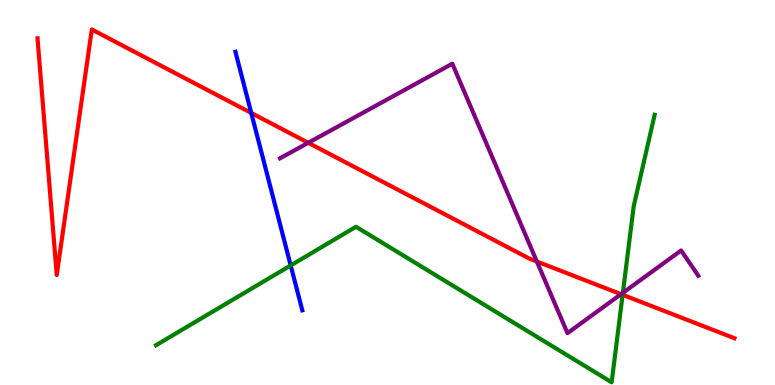[{'lines': ['blue', 'red'], 'intersections': [{'x': 3.24, 'y': 7.07}]}, {'lines': ['green', 'red'], 'intersections': [{'x': 8.03, 'y': 2.34}]}, {'lines': ['purple', 'red'], 'intersections': [{'x': 3.98, 'y': 6.29}, {'x': 6.93, 'y': 3.21}, {'x': 8.01, 'y': 2.36}]}, {'lines': ['blue', 'green'], 'intersections': [{'x': 3.75, 'y': 3.11}]}, {'lines': ['blue', 'purple'], 'intersections': []}, {'lines': ['green', 'purple'], 'intersections': [{'x': 8.04, 'y': 2.39}]}]